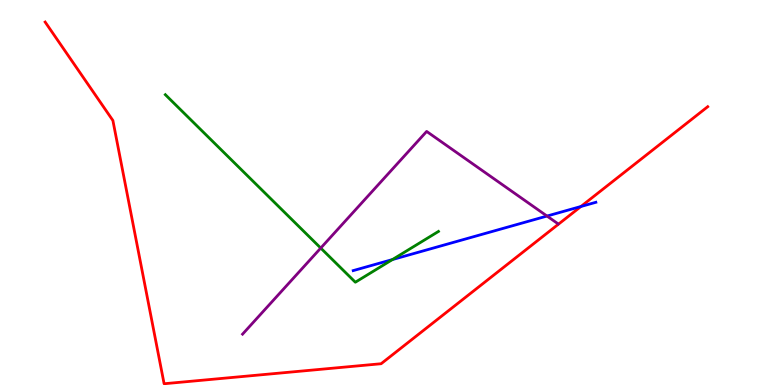[{'lines': ['blue', 'red'], 'intersections': [{'x': 7.5, 'y': 4.64}]}, {'lines': ['green', 'red'], 'intersections': []}, {'lines': ['purple', 'red'], 'intersections': []}, {'lines': ['blue', 'green'], 'intersections': [{'x': 5.06, 'y': 3.26}]}, {'lines': ['blue', 'purple'], 'intersections': [{'x': 7.06, 'y': 4.39}]}, {'lines': ['green', 'purple'], 'intersections': [{'x': 4.14, 'y': 3.56}]}]